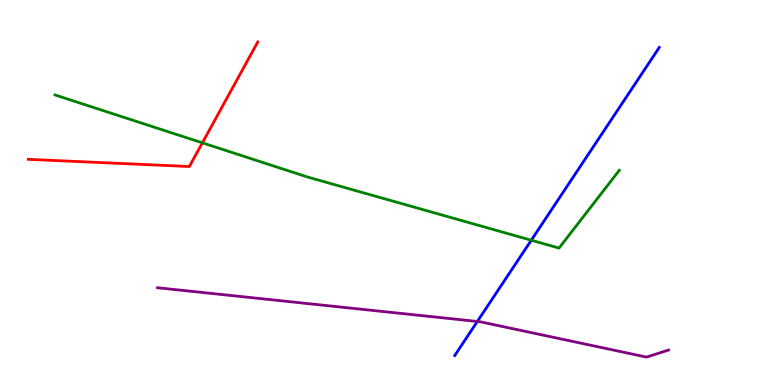[{'lines': ['blue', 'red'], 'intersections': []}, {'lines': ['green', 'red'], 'intersections': [{'x': 2.61, 'y': 6.29}]}, {'lines': ['purple', 'red'], 'intersections': []}, {'lines': ['blue', 'green'], 'intersections': [{'x': 6.86, 'y': 3.76}]}, {'lines': ['blue', 'purple'], 'intersections': [{'x': 6.16, 'y': 1.65}]}, {'lines': ['green', 'purple'], 'intersections': []}]